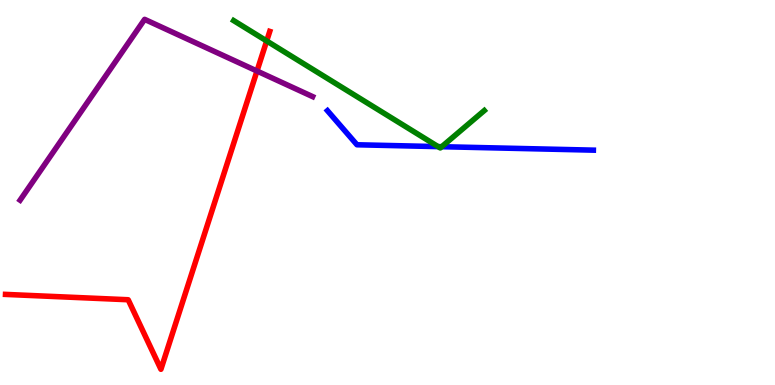[{'lines': ['blue', 'red'], 'intersections': []}, {'lines': ['green', 'red'], 'intersections': [{'x': 3.44, 'y': 8.94}]}, {'lines': ['purple', 'red'], 'intersections': [{'x': 3.32, 'y': 8.16}]}, {'lines': ['blue', 'green'], 'intersections': [{'x': 5.65, 'y': 6.19}, {'x': 5.7, 'y': 6.19}]}, {'lines': ['blue', 'purple'], 'intersections': []}, {'lines': ['green', 'purple'], 'intersections': []}]